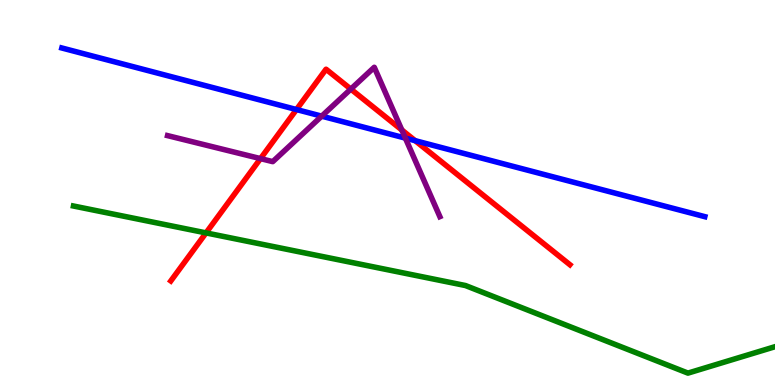[{'lines': ['blue', 'red'], 'intersections': [{'x': 3.83, 'y': 7.15}, {'x': 5.36, 'y': 6.35}]}, {'lines': ['green', 'red'], 'intersections': [{'x': 2.66, 'y': 3.95}]}, {'lines': ['purple', 'red'], 'intersections': [{'x': 3.36, 'y': 5.88}, {'x': 4.53, 'y': 7.69}, {'x': 5.18, 'y': 6.62}]}, {'lines': ['blue', 'green'], 'intersections': []}, {'lines': ['blue', 'purple'], 'intersections': [{'x': 4.15, 'y': 6.98}, {'x': 5.23, 'y': 6.41}]}, {'lines': ['green', 'purple'], 'intersections': []}]